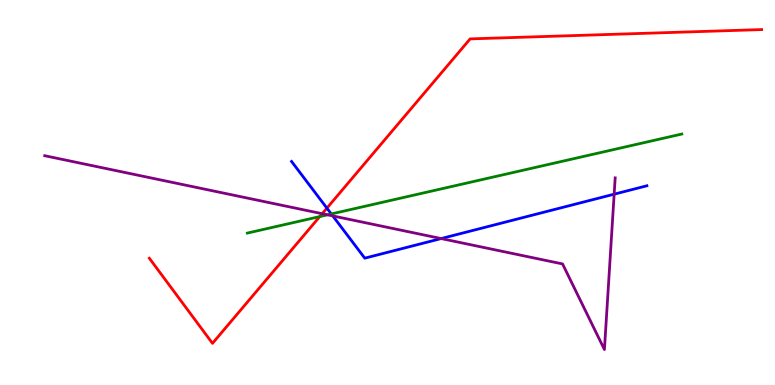[{'lines': ['blue', 'red'], 'intersections': [{'x': 4.22, 'y': 4.59}]}, {'lines': ['green', 'red'], 'intersections': [{'x': 4.13, 'y': 4.37}]}, {'lines': ['purple', 'red'], 'intersections': [{'x': 4.16, 'y': 4.45}]}, {'lines': ['blue', 'green'], 'intersections': [{'x': 4.27, 'y': 4.44}]}, {'lines': ['blue', 'purple'], 'intersections': [{'x': 4.29, 'y': 4.39}, {'x': 5.69, 'y': 3.8}, {'x': 7.92, 'y': 4.96}]}, {'lines': ['green', 'purple'], 'intersections': [{'x': 4.23, 'y': 4.42}]}]